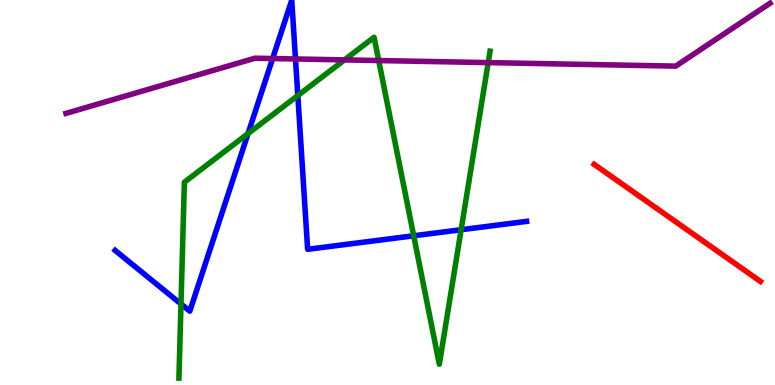[{'lines': ['blue', 'red'], 'intersections': []}, {'lines': ['green', 'red'], 'intersections': []}, {'lines': ['purple', 'red'], 'intersections': []}, {'lines': ['blue', 'green'], 'intersections': [{'x': 2.34, 'y': 2.1}, {'x': 3.2, 'y': 6.53}, {'x': 3.84, 'y': 7.52}, {'x': 5.34, 'y': 3.88}, {'x': 5.95, 'y': 4.03}]}, {'lines': ['blue', 'purple'], 'intersections': [{'x': 3.52, 'y': 8.48}, {'x': 3.81, 'y': 8.47}]}, {'lines': ['green', 'purple'], 'intersections': [{'x': 4.44, 'y': 8.44}, {'x': 4.89, 'y': 8.43}, {'x': 6.3, 'y': 8.37}]}]